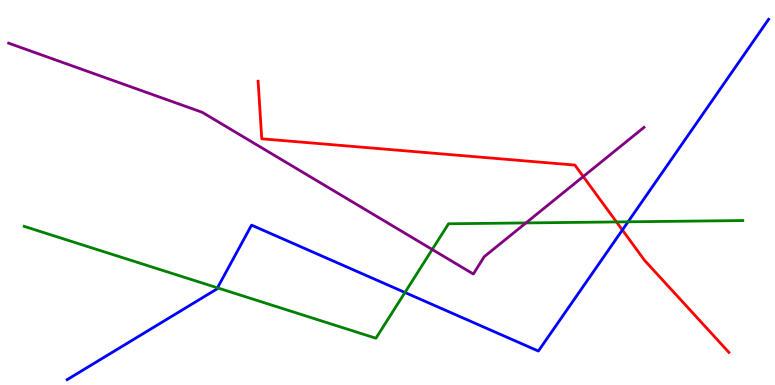[{'lines': ['blue', 'red'], 'intersections': [{'x': 8.03, 'y': 4.03}]}, {'lines': ['green', 'red'], 'intersections': [{'x': 7.95, 'y': 4.24}]}, {'lines': ['purple', 'red'], 'intersections': [{'x': 7.53, 'y': 5.41}]}, {'lines': ['blue', 'green'], 'intersections': [{'x': 2.81, 'y': 2.52}, {'x': 5.23, 'y': 2.4}, {'x': 8.1, 'y': 4.24}]}, {'lines': ['blue', 'purple'], 'intersections': []}, {'lines': ['green', 'purple'], 'intersections': [{'x': 5.58, 'y': 3.52}, {'x': 6.79, 'y': 4.21}]}]